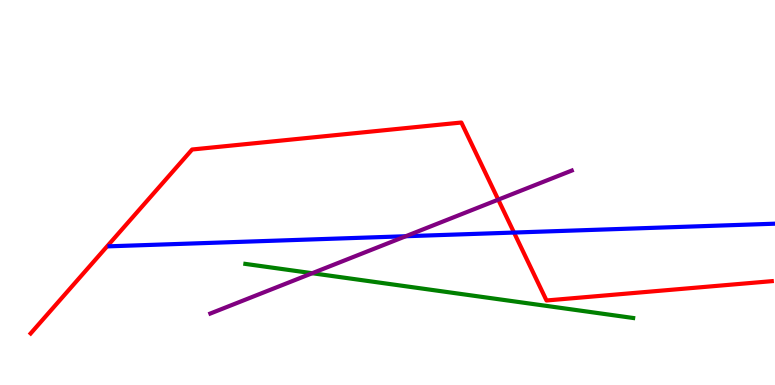[{'lines': ['blue', 'red'], 'intersections': [{'x': 6.63, 'y': 3.96}]}, {'lines': ['green', 'red'], 'intersections': []}, {'lines': ['purple', 'red'], 'intersections': [{'x': 6.43, 'y': 4.81}]}, {'lines': ['blue', 'green'], 'intersections': []}, {'lines': ['blue', 'purple'], 'intersections': [{'x': 5.24, 'y': 3.86}]}, {'lines': ['green', 'purple'], 'intersections': [{'x': 4.03, 'y': 2.9}]}]